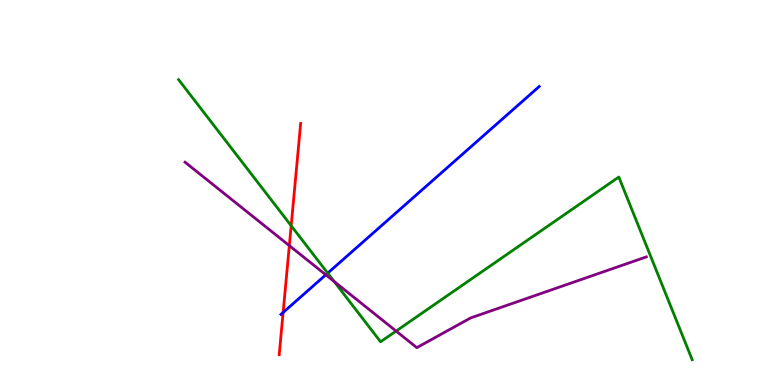[{'lines': ['blue', 'red'], 'intersections': [{'x': 3.65, 'y': 1.88}]}, {'lines': ['green', 'red'], 'intersections': [{'x': 3.76, 'y': 4.14}]}, {'lines': ['purple', 'red'], 'intersections': [{'x': 3.73, 'y': 3.62}]}, {'lines': ['blue', 'green'], 'intersections': [{'x': 4.23, 'y': 2.91}]}, {'lines': ['blue', 'purple'], 'intersections': [{'x': 4.2, 'y': 2.86}]}, {'lines': ['green', 'purple'], 'intersections': [{'x': 4.31, 'y': 2.69}, {'x': 5.11, 'y': 1.4}]}]